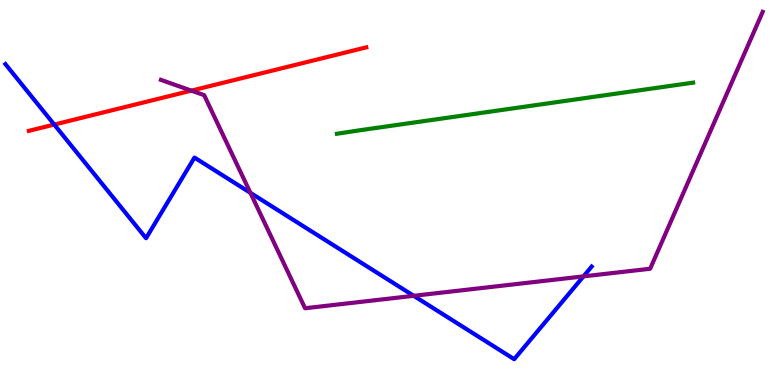[{'lines': ['blue', 'red'], 'intersections': [{'x': 0.7, 'y': 6.76}]}, {'lines': ['green', 'red'], 'intersections': []}, {'lines': ['purple', 'red'], 'intersections': [{'x': 2.47, 'y': 7.65}]}, {'lines': ['blue', 'green'], 'intersections': []}, {'lines': ['blue', 'purple'], 'intersections': [{'x': 3.23, 'y': 4.99}, {'x': 5.34, 'y': 2.32}, {'x': 7.53, 'y': 2.82}]}, {'lines': ['green', 'purple'], 'intersections': []}]